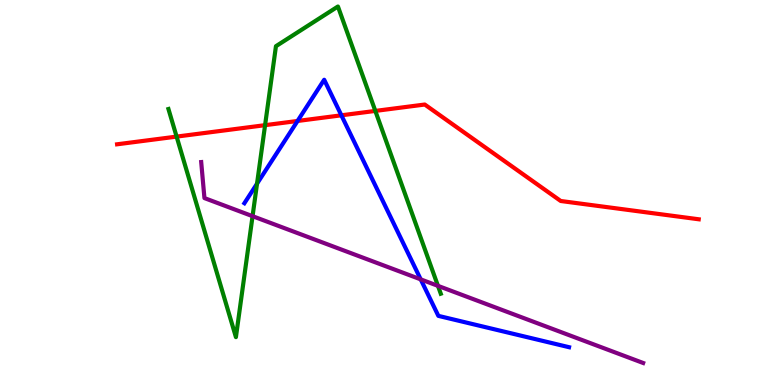[{'lines': ['blue', 'red'], 'intersections': [{'x': 3.84, 'y': 6.86}, {'x': 4.4, 'y': 7.0}]}, {'lines': ['green', 'red'], 'intersections': [{'x': 2.28, 'y': 6.45}, {'x': 3.42, 'y': 6.75}, {'x': 4.84, 'y': 7.12}]}, {'lines': ['purple', 'red'], 'intersections': []}, {'lines': ['blue', 'green'], 'intersections': [{'x': 3.32, 'y': 5.23}]}, {'lines': ['blue', 'purple'], 'intersections': [{'x': 5.43, 'y': 2.74}]}, {'lines': ['green', 'purple'], 'intersections': [{'x': 3.26, 'y': 4.39}, {'x': 5.65, 'y': 2.58}]}]